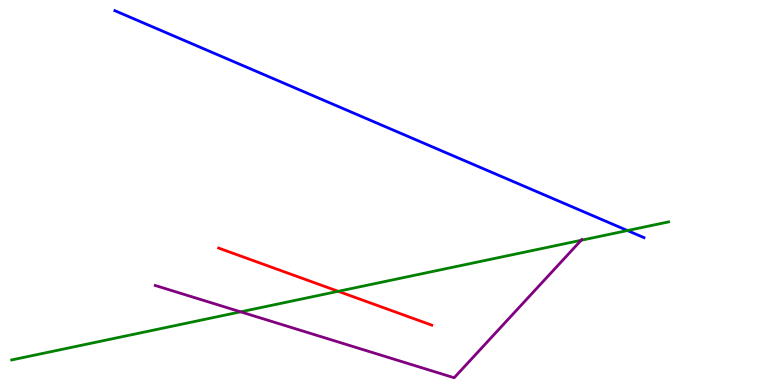[{'lines': ['blue', 'red'], 'intersections': []}, {'lines': ['green', 'red'], 'intersections': [{'x': 4.36, 'y': 2.43}]}, {'lines': ['purple', 'red'], 'intersections': []}, {'lines': ['blue', 'green'], 'intersections': [{'x': 8.1, 'y': 4.01}]}, {'lines': ['blue', 'purple'], 'intersections': []}, {'lines': ['green', 'purple'], 'intersections': [{'x': 3.1, 'y': 1.9}, {'x': 7.5, 'y': 3.76}]}]